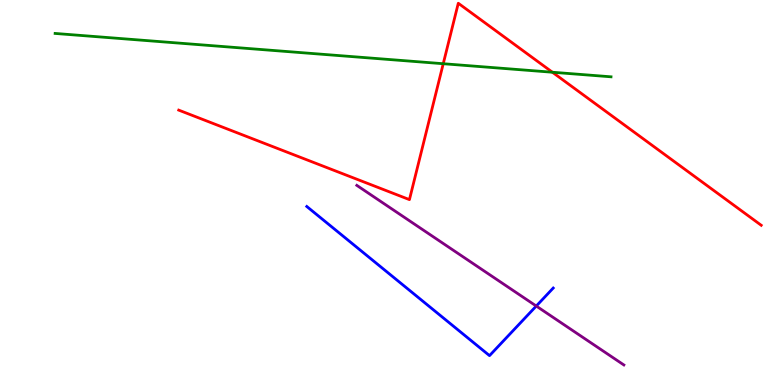[{'lines': ['blue', 'red'], 'intersections': []}, {'lines': ['green', 'red'], 'intersections': [{'x': 5.72, 'y': 8.34}, {'x': 7.13, 'y': 8.12}]}, {'lines': ['purple', 'red'], 'intersections': []}, {'lines': ['blue', 'green'], 'intersections': []}, {'lines': ['blue', 'purple'], 'intersections': [{'x': 6.92, 'y': 2.05}]}, {'lines': ['green', 'purple'], 'intersections': []}]